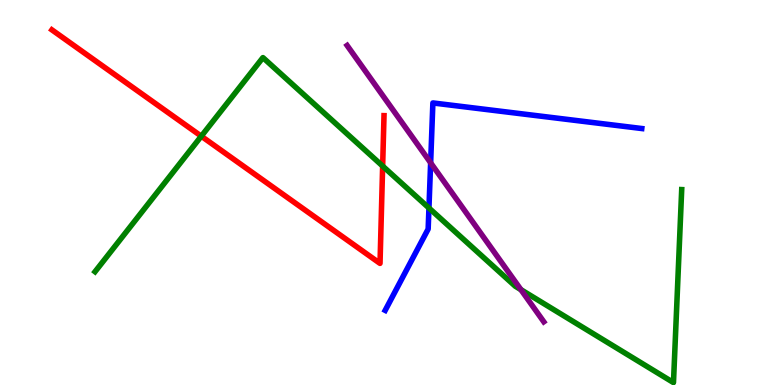[{'lines': ['blue', 'red'], 'intersections': []}, {'lines': ['green', 'red'], 'intersections': [{'x': 2.6, 'y': 6.46}, {'x': 4.94, 'y': 5.69}]}, {'lines': ['purple', 'red'], 'intersections': []}, {'lines': ['blue', 'green'], 'intersections': [{'x': 5.53, 'y': 4.6}]}, {'lines': ['blue', 'purple'], 'intersections': [{'x': 5.56, 'y': 5.77}]}, {'lines': ['green', 'purple'], 'intersections': [{'x': 6.72, 'y': 2.48}]}]